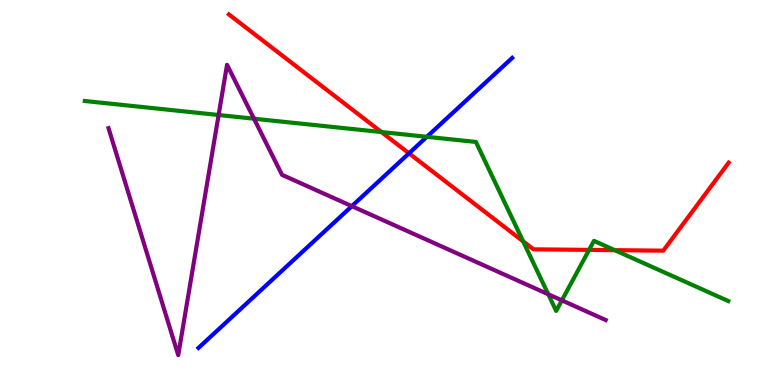[{'lines': ['blue', 'red'], 'intersections': [{'x': 5.28, 'y': 6.02}]}, {'lines': ['green', 'red'], 'intersections': [{'x': 4.92, 'y': 6.57}, {'x': 6.75, 'y': 3.73}, {'x': 7.6, 'y': 3.51}, {'x': 7.93, 'y': 3.5}]}, {'lines': ['purple', 'red'], 'intersections': []}, {'lines': ['blue', 'green'], 'intersections': [{'x': 5.51, 'y': 6.45}]}, {'lines': ['blue', 'purple'], 'intersections': [{'x': 4.54, 'y': 4.65}]}, {'lines': ['green', 'purple'], 'intersections': [{'x': 2.82, 'y': 7.01}, {'x': 3.28, 'y': 6.92}, {'x': 7.07, 'y': 2.36}, {'x': 7.25, 'y': 2.2}]}]